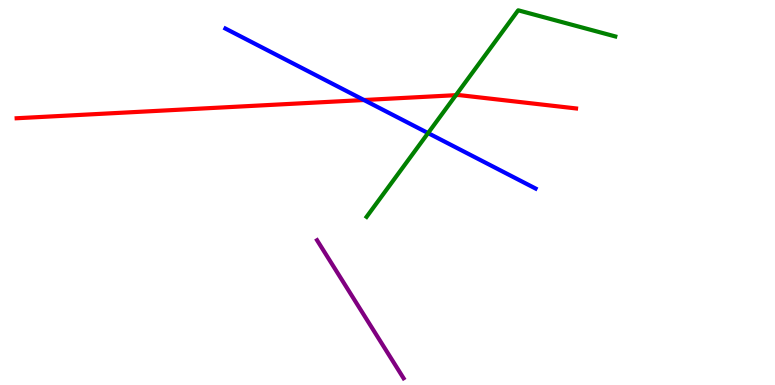[{'lines': ['blue', 'red'], 'intersections': [{'x': 4.7, 'y': 7.4}]}, {'lines': ['green', 'red'], 'intersections': [{'x': 5.88, 'y': 7.53}]}, {'lines': ['purple', 'red'], 'intersections': []}, {'lines': ['blue', 'green'], 'intersections': [{'x': 5.52, 'y': 6.54}]}, {'lines': ['blue', 'purple'], 'intersections': []}, {'lines': ['green', 'purple'], 'intersections': []}]